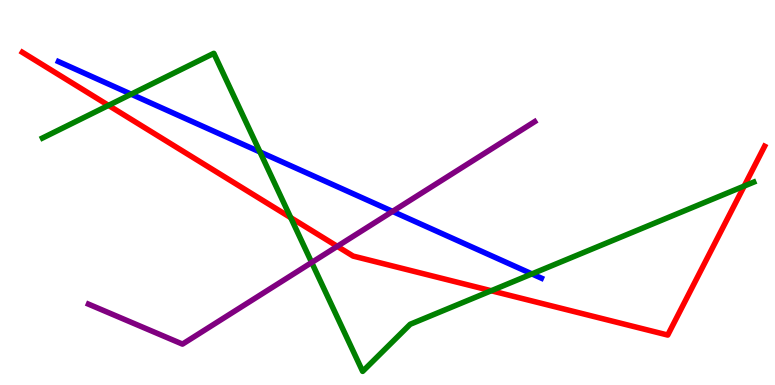[{'lines': ['blue', 'red'], 'intersections': []}, {'lines': ['green', 'red'], 'intersections': [{'x': 1.4, 'y': 7.26}, {'x': 3.75, 'y': 4.35}, {'x': 6.34, 'y': 2.45}, {'x': 9.6, 'y': 5.17}]}, {'lines': ['purple', 'red'], 'intersections': [{'x': 4.35, 'y': 3.6}]}, {'lines': ['blue', 'green'], 'intersections': [{'x': 1.69, 'y': 7.55}, {'x': 3.35, 'y': 6.05}, {'x': 6.86, 'y': 2.89}]}, {'lines': ['blue', 'purple'], 'intersections': [{'x': 5.07, 'y': 4.51}]}, {'lines': ['green', 'purple'], 'intersections': [{'x': 4.02, 'y': 3.18}]}]